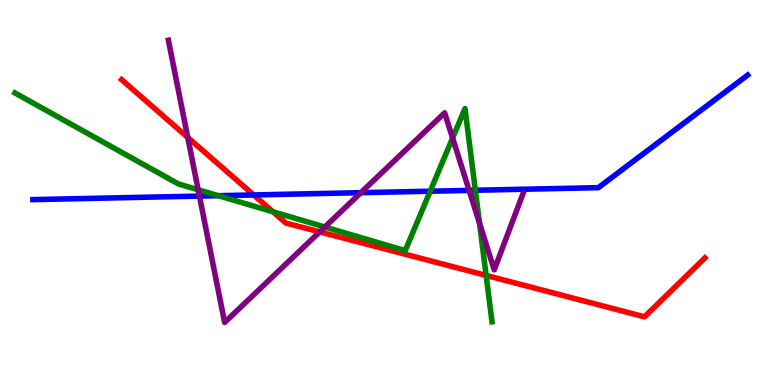[{'lines': ['blue', 'red'], 'intersections': [{'x': 3.27, 'y': 4.94}]}, {'lines': ['green', 'red'], 'intersections': [{'x': 3.52, 'y': 4.5}, {'x': 6.27, 'y': 2.85}]}, {'lines': ['purple', 'red'], 'intersections': [{'x': 2.42, 'y': 6.43}, {'x': 4.13, 'y': 3.98}]}, {'lines': ['blue', 'green'], 'intersections': [{'x': 2.82, 'y': 4.92}, {'x': 5.55, 'y': 5.03}, {'x': 6.13, 'y': 5.06}]}, {'lines': ['blue', 'purple'], 'intersections': [{'x': 2.57, 'y': 4.91}, {'x': 4.66, 'y': 5.0}, {'x': 6.05, 'y': 5.05}]}, {'lines': ['green', 'purple'], 'intersections': [{'x': 2.56, 'y': 5.07}, {'x': 4.19, 'y': 4.1}, {'x': 5.84, 'y': 6.41}, {'x': 6.19, 'y': 4.2}]}]